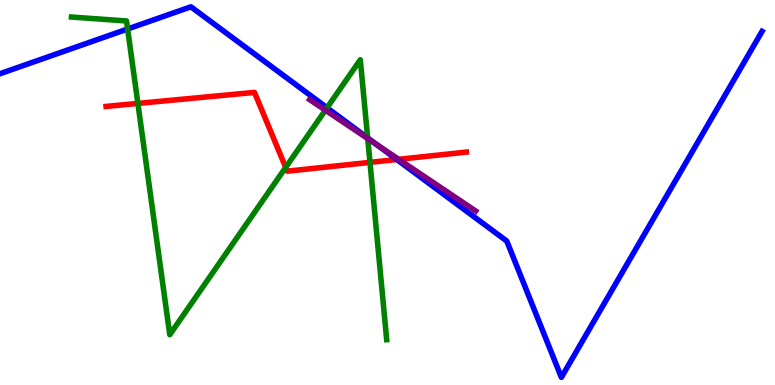[{'lines': ['blue', 'red'], 'intersections': [{'x': 5.12, 'y': 5.86}]}, {'lines': ['green', 'red'], 'intersections': [{'x': 1.78, 'y': 7.31}, {'x': 3.69, 'y': 5.65}, {'x': 4.77, 'y': 5.78}]}, {'lines': ['purple', 'red'], 'intersections': [{'x': 5.14, 'y': 5.86}]}, {'lines': ['blue', 'green'], 'intersections': [{'x': 1.65, 'y': 9.25}, {'x': 4.22, 'y': 7.2}, {'x': 4.74, 'y': 6.42}]}, {'lines': ['blue', 'purple'], 'intersections': [{'x': 4.86, 'y': 6.25}]}, {'lines': ['green', 'purple'], 'intersections': [{'x': 4.2, 'y': 7.14}, {'x': 4.74, 'y': 6.4}]}]